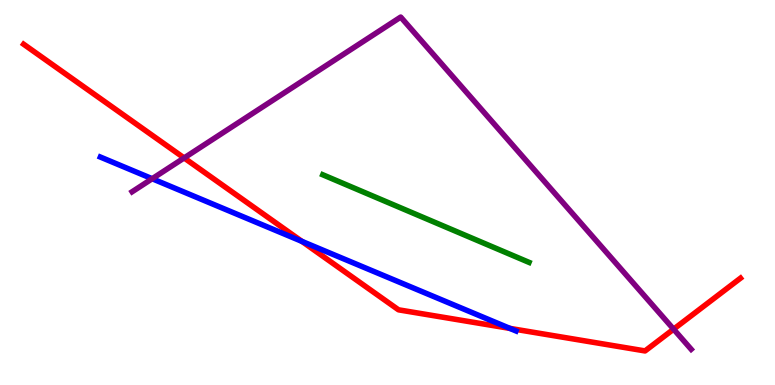[{'lines': ['blue', 'red'], 'intersections': [{'x': 3.9, 'y': 3.73}, {'x': 6.58, 'y': 1.47}]}, {'lines': ['green', 'red'], 'intersections': []}, {'lines': ['purple', 'red'], 'intersections': [{'x': 2.38, 'y': 5.9}, {'x': 8.69, 'y': 1.45}]}, {'lines': ['blue', 'green'], 'intersections': []}, {'lines': ['blue', 'purple'], 'intersections': [{'x': 1.96, 'y': 5.36}]}, {'lines': ['green', 'purple'], 'intersections': []}]